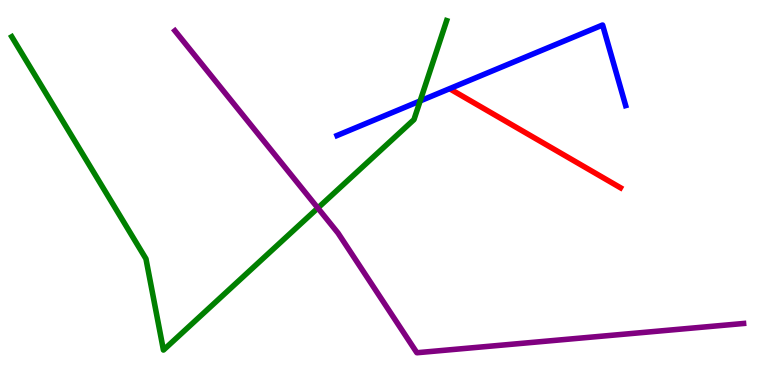[{'lines': ['blue', 'red'], 'intersections': []}, {'lines': ['green', 'red'], 'intersections': []}, {'lines': ['purple', 'red'], 'intersections': []}, {'lines': ['blue', 'green'], 'intersections': [{'x': 5.42, 'y': 7.38}]}, {'lines': ['blue', 'purple'], 'intersections': []}, {'lines': ['green', 'purple'], 'intersections': [{'x': 4.1, 'y': 4.6}]}]